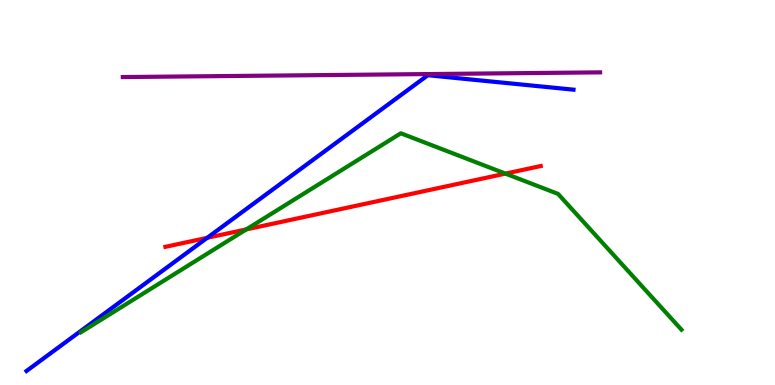[{'lines': ['blue', 'red'], 'intersections': [{'x': 2.67, 'y': 3.82}]}, {'lines': ['green', 'red'], 'intersections': [{'x': 3.18, 'y': 4.04}, {'x': 6.52, 'y': 5.49}]}, {'lines': ['purple', 'red'], 'intersections': []}, {'lines': ['blue', 'green'], 'intersections': []}, {'lines': ['blue', 'purple'], 'intersections': []}, {'lines': ['green', 'purple'], 'intersections': []}]